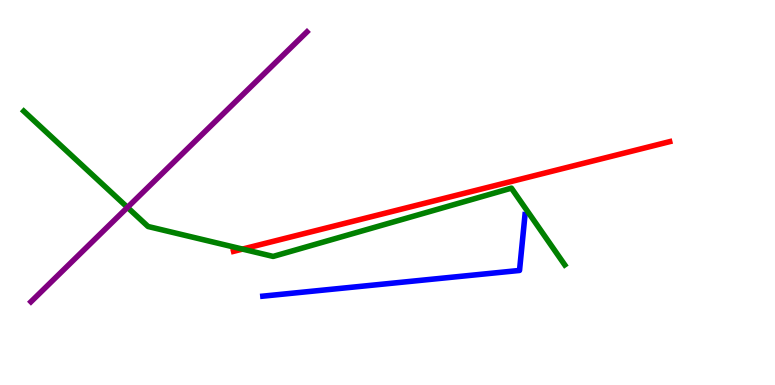[{'lines': ['blue', 'red'], 'intersections': []}, {'lines': ['green', 'red'], 'intersections': [{'x': 3.13, 'y': 3.53}]}, {'lines': ['purple', 'red'], 'intersections': []}, {'lines': ['blue', 'green'], 'intersections': []}, {'lines': ['blue', 'purple'], 'intersections': []}, {'lines': ['green', 'purple'], 'intersections': [{'x': 1.64, 'y': 4.61}]}]